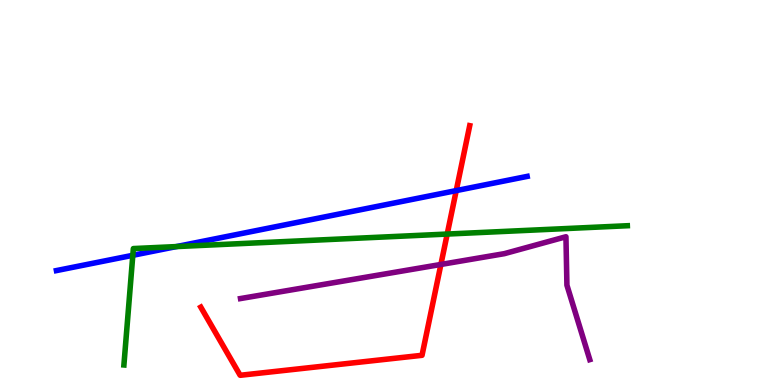[{'lines': ['blue', 'red'], 'intersections': [{'x': 5.89, 'y': 5.05}]}, {'lines': ['green', 'red'], 'intersections': [{'x': 5.77, 'y': 3.92}]}, {'lines': ['purple', 'red'], 'intersections': [{'x': 5.69, 'y': 3.13}]}, {'lines': ['blue', 'green'], 'intersections': [{'x': 1.71, 'y': 3.37}, {'x': 2.28, 'y': 3.6}]}, {'lines': ['blue', 'purple'], 'intersections': []}, {'lines': ['green', 'purple'], 'intersections': []}]